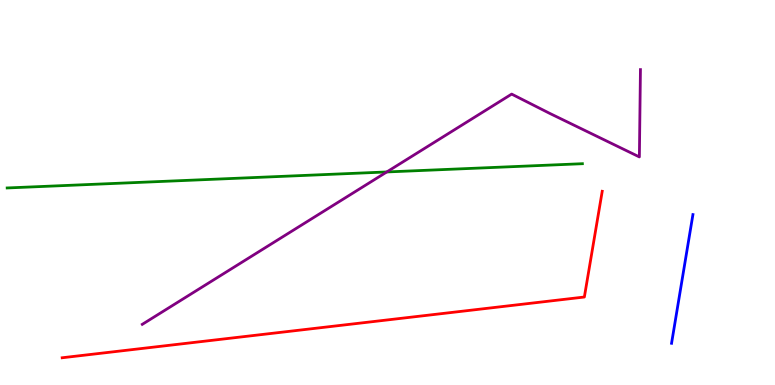[{'lines': ['blue', 'red'], 'intersections': []}, {'lines': ['green', 'red'], 'intersections': []}, {'lines': ['purple', 'red'], 'intersections': []}, {'lines': ['blue', 'green'], 'intersections': []}, {'lines': ['blue', 'purple'], 'intersections': []}, {'lines': ['green', 'purple'], 'intersections': [{'x': 4.99, 'y': 5.53}]}]